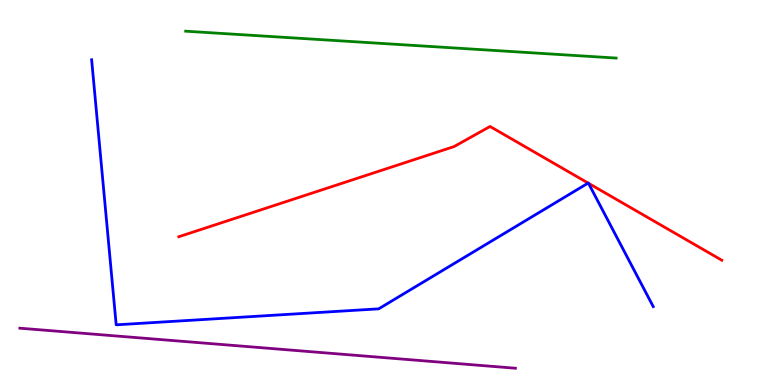[{'lines': ['blue', 'red'], 'intersections': [{'x': 7.59, 'y': 5.24}, {'x': 7.59, 'y': 5.24}]}, {'lines': ['green', 'red'], 'intersections': []}, {'lines': ['purple', 'red'], 'intersections': []}, {'lines': ['blue', 'green'], 'intersections': []}, {'lines': ['blue', 'purple'], 'intersections': []}, {'lines': ['green', 'purple'], 'intersections': []}]